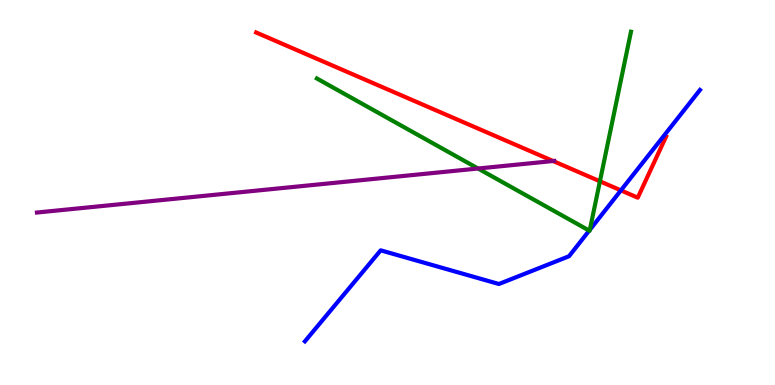[{'lines': ['blue', 'red'], 'intersections': [{'x': 8.01, 'y': 5.06}]}, {'lines': ['green', 'red'], 'intersections': [{'x': 7.74, 'y': 5.29}]}, {'lines': ['purple', 'red'], 'intersections': [{'x': 7.14, 'y': 5.82}]}, {'lines': ['blue', 'green'], 'intersections': [{'x': 7.6, 'y': 4.01}, {'x': 7.61, 'y': 4.03}]}, {'lines': ['blue', 'purple'], 'intersections': []}, {'lines': ['green', 'purple'], 'intersections': [{'x': 6.17, 'y': 5.62}]}]